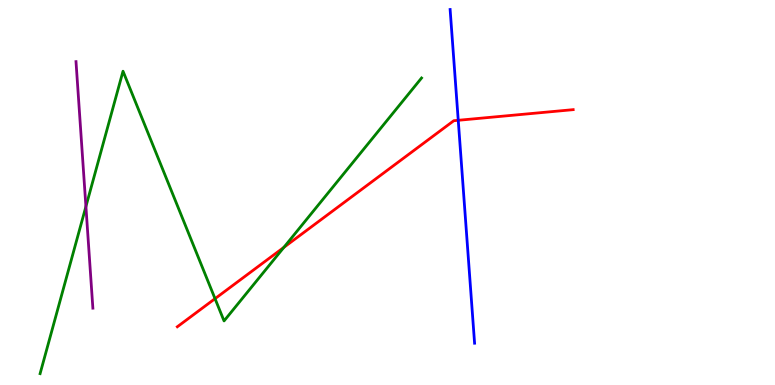[{'lines': ['blue', 'red'], 'intersections': [{'x': 5.91, 'y': 6.88}]}, {'lines': ['green', 'red'], 'intersections': [{'x': 2.77, 'y': 2.24}, {'x': 3.66, 'y': 3.57}]}, {'lines': ['purple', 'red'], 'intersections': []}, {'lines': ['blue', 'green'], 'intersections': []}, {'lines': ['blue', 'purple'], 'intersections': []}, {'lines': ['green', 'purple'], 'intersections': [{'x': 1.11, 'y': 4.64}]}]